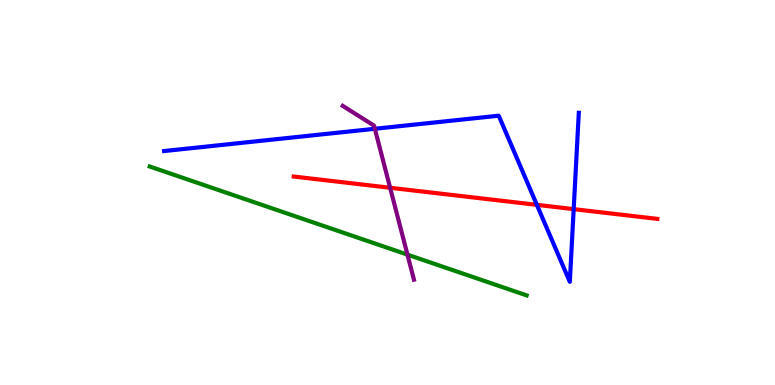[{'lines': ['blue', 'red'], 'intersections': [{'x': 6.93, 'y': 4.68}, {'x': 7.4, 'y': 4.57}]}, {'lines': ['green', 'red'], 'intersections': []}, {'lines': ['purple', 'red'], 'intersections': [{'x': 5.03, 'y': 5.12}]}, {'lines': ['blue', 'green'], 'intersections': []}, {'lines': ['blue', 'purple'], 'intersections': [{'x': 4.84, 'y': 6.65}]}, {'lines': ['green', 'purple'], 'intersections': [{'x': 5.26, 'y': 3.39}]}]